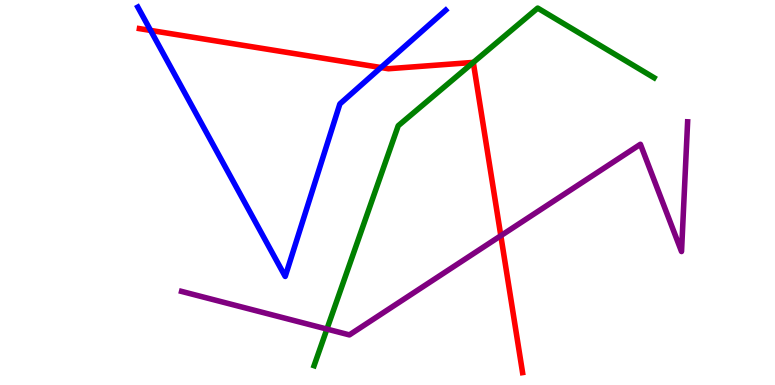[{'lines': ['blue', 'red'], 'intersections': [{'x': 1.94, 'y': 9.21}, {'x': 4.92, 'y': 8.25}]}, {'lines': ['green', 'red'], 'intersections': [{'x': 6.11, 'y': 8.38}]}, {'lines': ['purple', 'red'], 'intersections': [{'x': 6.46, 'y': 3.88}]}, {'lines': ['blue', 'green'], 'intersections': []}, {'lines': ['blue', 'purple'], 'intersections': []}, {'lines': ['green', 'purple'], 'intersections': [{'x': 4.22, 'y': 1.45}]}]